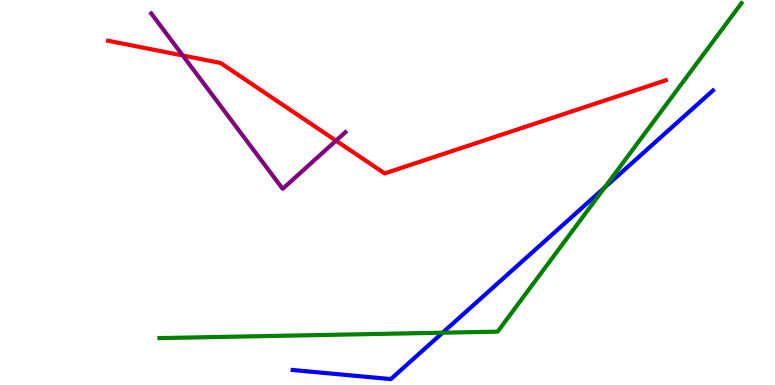[{'lines': ['blue', 'red'], 'intersections': []}, {'lines': ['green', 'red'], 'intersections': []}, {'lines': ['purple', 'red'], 'intersections': [{'x': 2.36, 'y': 8.56}, {'x': 4.34, 'y': 6.35}]}, {'lines': ['blue', 'green'], 'intersections': [{'x': 5.71, 'y': 1.36}, {'x': 7.8, 'y': 5.13}]}, {'lines': ['blue', 'purple'], 'intersections': []}, {'lines': ['green', 'purple'], 'intersections': []}]